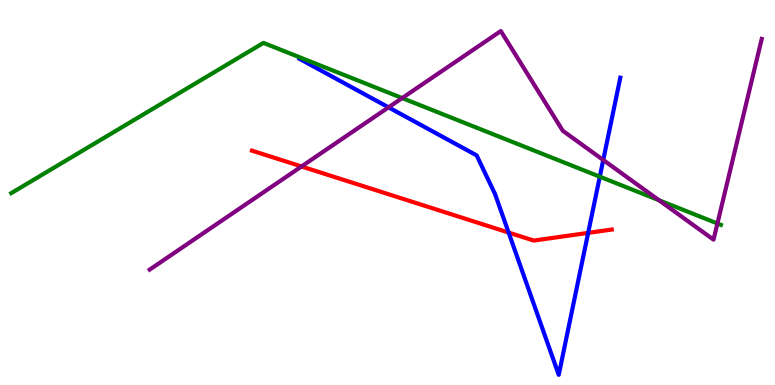[{'lines': ['blue', 'red'], 'intersections': [{'x': 6.56, 'y': 3.96}, {'x': 7.59, 'y': 3.95}]}, {'lines': ['green', 'red'], 'intersections': []}, {'lines': ['purple', 'red'], 'intersections': [{'x': 3.89, 'y': 5.68}]}, {'lines': ['blue', 'green'], 'intersections': [{'x': 7.74, 'y': 5.41}]}, {'lines': ['blue', 'purple'], 'intersections': [{'x': 5.01, 'y': 7.21}, {'x': 7.78, 'y': 5.84}]}, {'lines': ['green', 'purple'], 'intersections': [{'x': 5.19, 'y': 7.45}, {'x': 8.5, 'y': 4.8}, {'x': 9.26, 'y': 4.2}]}]